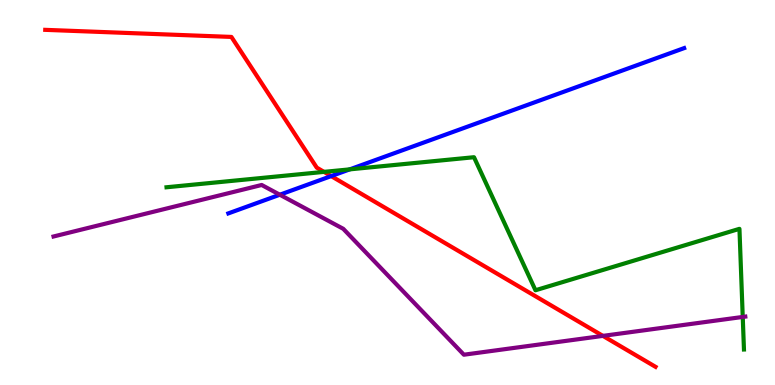[{'lines': ['blue', 'red'], 'intersections': [{'x': 4.27, 'y': 5.43}]}, {'lines': ['green', 'red'], 'intersections': [{'x': 4.18, 'y': 5.54}]}, {'lines': ['purple', 'red'], 'intersections': [{'x': 7.78, 'y': 1.28}]}, {'lines': ['blue', 'green'], 'intersections': [{'x': 4.51, 'y': 5.6}]}, {'lines': ['blue', 'purple'], 'intersections': [{'x': 3.61, 'y': 4.94}]}, {'lines': ['green', 'purple'], 'intersections': [{'x': 9.58, 'y': 1.77}]}]